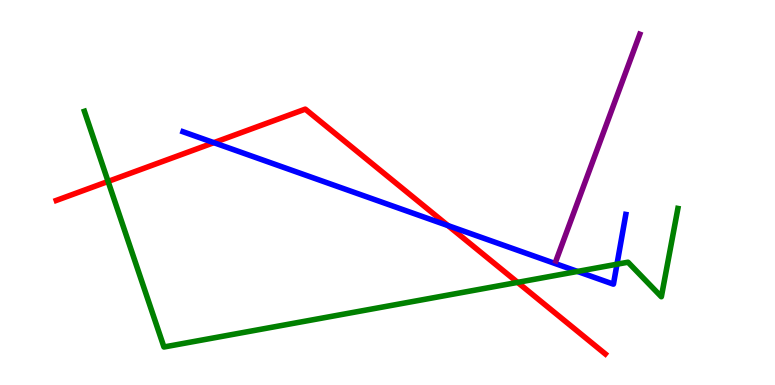[{'lines': ['blue', 'red'], 'intersections': [{'x': 2.76, 'y': 6.29}, {'x': 5.78, 'y': 4.14}]}, {'lines': ['green', 'red'], 'intersections': [{'x': 1.39, 'y': 5.29}, {'x': 6.68, 'y': 2.67}]}, {'lines': ['purple', 'red'], 'intersections': []}, {'lines': ['blue', 'green'], 'intersections': [{'x': 7.45, 'y': 2.95}, {'x': 7.96, 'y': 3.14}]}, {'lines': ['blue', 'purple'], 'intersections': []}, {'lines': ['green', 'purple'], 'intersections': []}]